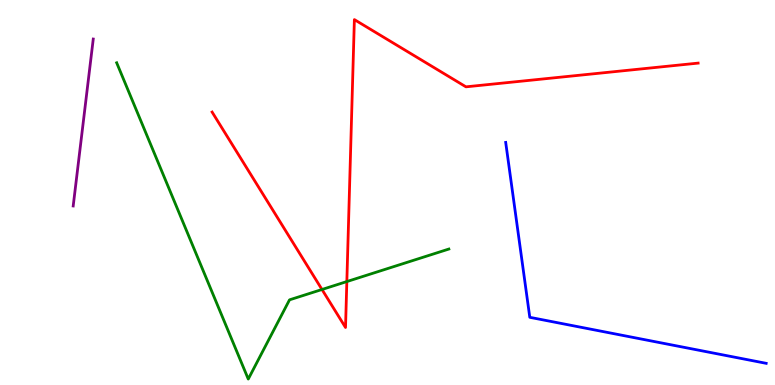[{'lines': ['blue', 'red'], 'intersections': []}, {'lines': ['green', 'red'], 'intersections': [{'x': 4.15, 'y': 2.48}, {'x': 4.48, 'y': 2.69}]}, {'lines': ['purple', 'red'], 'intersections': []}, {'lines': ['blue', 'green'], 'intersections': []}, {'lines': ['blue', 'purple'], 'intersections': []}, {'lines': ['green', 'purple'], 'intersections': []}]